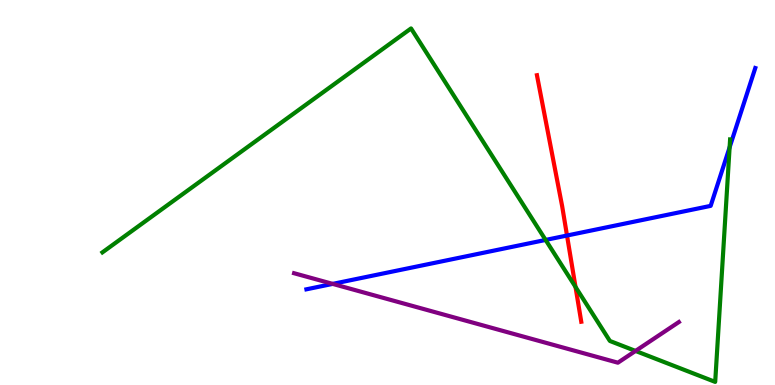[{'lines': ['blue', 'red'], 'intersections': [{'x': 7.32, 'y': 3.88}]}, {'lines': ['green', 'red'], 'intersections': [{'x': 7.43, 'y': 2.55}]}, {'lines': ['purple', 'red'], 'intersections': []}, {'lines': ['blue', 'green'], 'intersections': [{'x': 7.04, 'y': 3.77}, {'x': 9.41, 'y': 6.17}]}, {'lines': ['blue', 'purple'], 'intersections': [{'x': 4.29, 'y': 2.63}]}, {'lines': ['green', 'purple'], 'intersections': [{'x': 8.2, 'y': 0.885}]}]